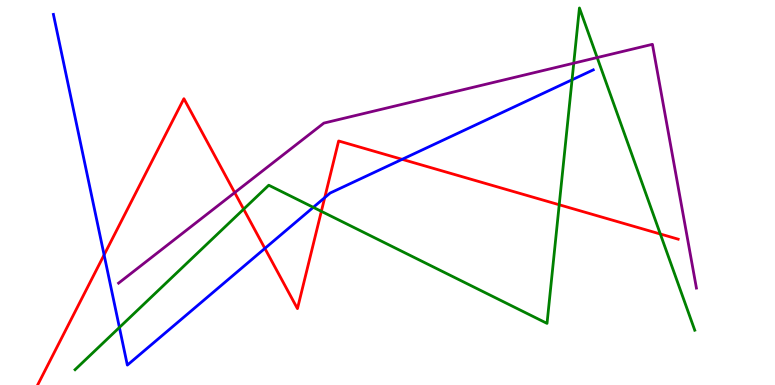[{'lines': ['blue', 'red'], 'intersections': [{'x': 1.34, 'y': 3.38}, {'x': 3.42, 'y': 3.55}, {'x': 4.19, 'y': 4.87}, {'x': 5.19, 'y': 5.86}]}, {'lines': ['green', 'red'], 'intersections': [{'x': 3.14, 'y': 4.57}, {'x': 4.15, 'y': 4.51}, {'x': 7.22, 'y': 4.68}, {'x': 8.52, 'y': 3.92}]}, {'lines': ['purple', 'red'], 'intersections': [{'x': 3.03, 'y': 5.0}]}, {'lines': ['blue', 'green'], 'intersections': [{'x': 1.54, 'y': 1.49}, {'x': 4.04, 'y': 4.61}, {'x': 7.38, 'y': 7.93}]}, {'lines': ['blue', 'purple'], 'intersections': []}, {'lines': ['green', 'purple'], 'intersections': [{'x': 7.4, 'y': 8.36}, {'x': 7.71, 'y': 8.5}]}]